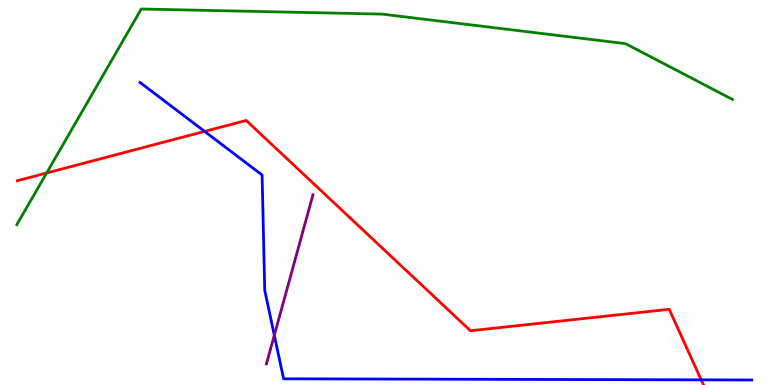[{'lines': ['blue', 'red'], 'intersections': [{'x': 2.64, 'y': 6.59}, {'x': 9.05, 'y': 0.133}]}, {'lines': ['green', 'red'], 'intersections': [{'x': 0.602, 'y': 5.51}]}, {'lines': ['purple', 'red'], 'intersections': []}, {'lines': ['blue', 'green'], 'intersections': []}, {'lines': ['blue', 'purple'], 'intersections': [{'x': 3.54, 'y': 1.29}]}, {'lines': ['green', 'purple'], 'intersections': []}]